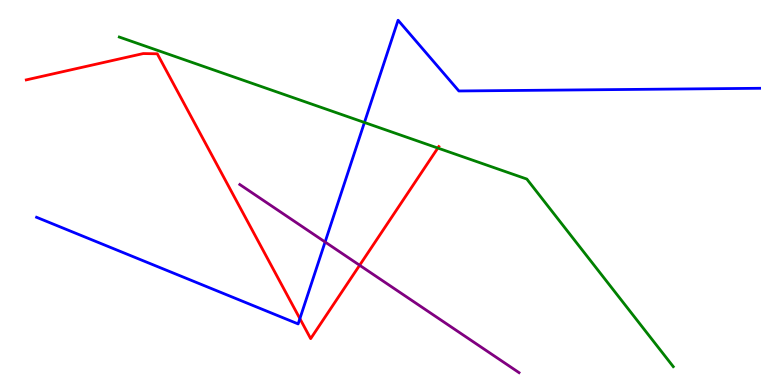[{'lines': ['blue', 'red'], 'intersections': [{'x': 3.87, 'y': 1.72}]}, {'lines': ['green', 'red'], 'intersections': [{'x': 5.65, 'y': 6.15}]}, {'lines': ['purple', 'red'], 'intersections': [{'x': 4.64, 'y': 3.11}]}, {'lines': ['blue', 'green'], 'intersections': [{'x': 4.7, 'y': 6.82}]}, {'lines': ['blue', 'purple'], 'intersections': [{'x': 4.19, 'y': 3.71}]}, {'lines': ['green', 'purple'], 'intersections': []}]